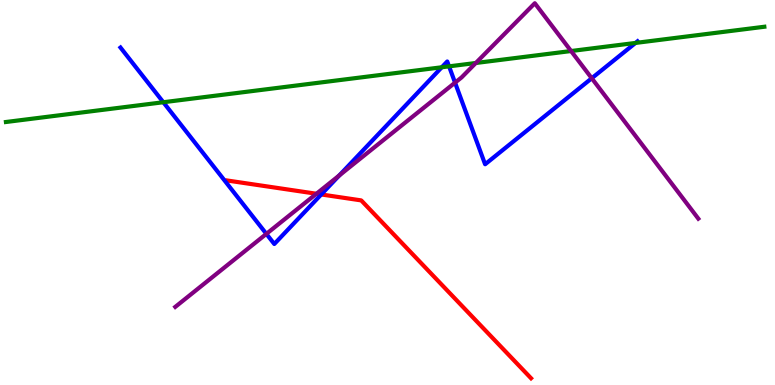[{'lines': ['blue', 'red'], 'intersections': [{'x': 4.15, 'y': 4.95}]}, {'lines': ['green', 'red'], 'intersections': []}, {'lines': ['purple', 'red'], 'intersections': [{'x': 4.08, 'y': 4.97}]}, {'lines': ['blue', 'green'], 'intersections': [{'x': 2.11, 'y': 7.34}, {'x': 5.7, 'y': 8.25}, {'x': 5.79, 'y': 8.28}, {'x': 8.2, 'y': 8.88}]}, {'lines': ['blue', 'purple'], 'intersections': [{'x': 3.44, 'y': 3.93}, {'x': 4.38, 'y': 5.44}, {'x': 5.87, 'y': 7.85}, {'x': 7.64, 'y': 7.97}]}, {'lines': ['green', 'purple'], 'intersections': [{'x': 6.14, 'y': 8.36}, {'x': 7.37, 'y': 8.67}]}]